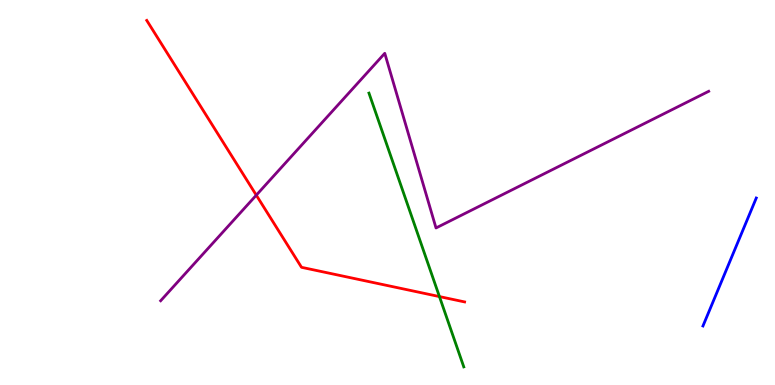[{'lines': ['blue', 'red'], 'intersections': []}, {'lines': ['green', 'red'], 'intersections': [{'x': 5.67, 'y': 2.3}]}, {'lines': ['purple', 'red'], 'intersections': [{'x': 3.31, 'y': 4.93}]}, {'lines': ['blue', 'green'], 'intersections': []}, {'lines': ['blue', 'purple'], 'intersections': []}, {'lines': ['green', 'purple'], 'intersections': []}]